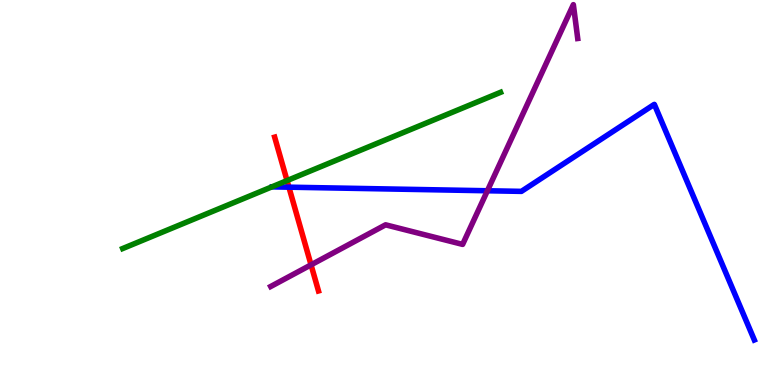[{'lines': ['blue', 'red'], 'intersections': [{'x': 3.73, 'y': 5.14}]}, {'lines': ['green', 'red'], 'intersections': [{'x': 3.7, 'y': 5.31}]}, {'lines': ['purple', 'red'], 'intersections': [{'x': 4.01, 'y': 3.12}]}, {'lines': ['blue', 'green'], 'intersections': []}, {'lines': ['blue', 'purple'], 'intersections': [{'x': 6.29, 'y': 5.05}]}, {'lines': ['green', 'purple'], 'intersections': []}]